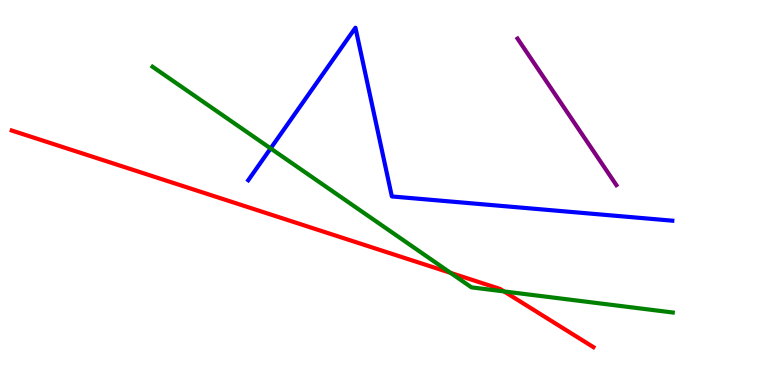[{'lines': ['blue', 'red'], 'intersections': []}, {'lines': ['green', 'red'], 'intersections': [{'x': 5.81, 'y': 2.91}, {'x': 6.5, 'y': 2.43}]}, {'lines': ['purple', 'red'], 'intersections': []}, {'lines': ['blue', 'green'], 'intersections': [{'x': 3.49, 'y': 6.15}]}, {'lines': ['blue', 'purple'], 'intersections': []}, {'lines': ['green', 'purple'], 'intersections': []}]